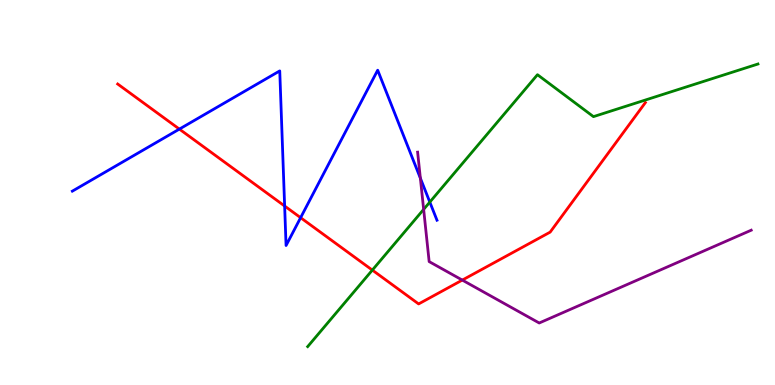[{'lines': ['blue', 'red'], 'intersections': [{'x': 2.31, 'y': 6.65}, {'x': 3.67, 'y': 4.65}, {'x': 3.88, 'y': 4.35}]}, {'lines': ['green', 'red'], 'intersections': [{'x': 4.8, 'y': 2.98}]}, {'lines': ['purple', 'red'], 'intersections': [{'x': 5.97, 'y': 2.72}]}, {'lines': ['blue', 'green'], 'intersections': [{'x': 5.55, 'y': 4.75}]}, {'lines': ['blue', 'purple'], 'intersections': [{'x': 5.42, 'y': 5.37}]}, {'lines': ['green', 'purple'], 'intersections': [{'x': 5.47, 'y': 4.56}]}]